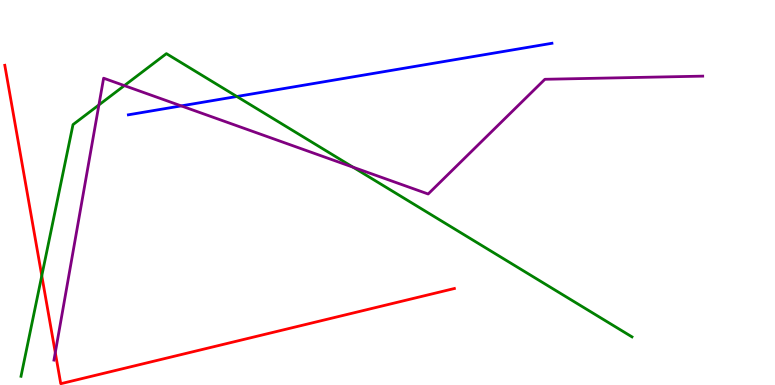[{'lines': ['blue', 'red'], 'intersections': []}, {'lines': ['green', 'red'], 'intersections': [{'x': 0.539, 'y': 2.84}]}, {'lines': ['purple', 'red'], 'intersections': [{'x': 0.713, 'y': 0.842}]}, {'lines': ['blue', 'green'], 'intersections': [{'x': 3.06, 'y': 7.49}]}, {'lines': ['blue', 'purple'], 'intersections': [{'x': 2.34, 'y': 7.25}]}, {'lines': ['green', 'purple'], 'intersections': [{'x': 1.28, 'y': 7.27}, {'x': 1.6, 'y': 7.78}, {'x': 4.56, 'y': 5.66}]}]